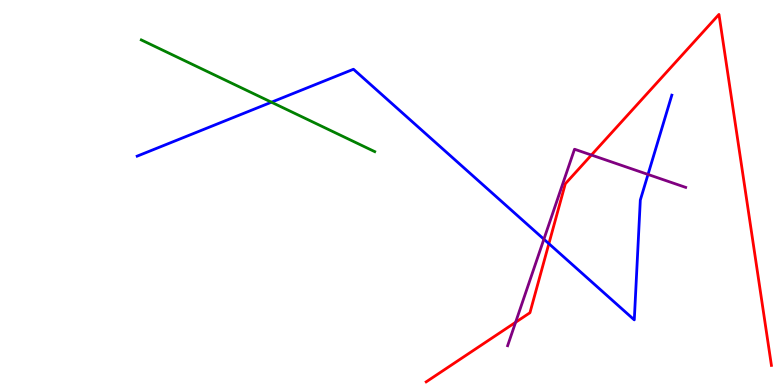[{'lines': ['blue', 'red'], 'intersections': [{'x': 7.08, 'y': 3.67}]}, {'lines': ['green', 'red'], 'intersections': []}, {'lines': ['purple', 'red'], 'intersections': [{'x': 6.65, 'y': 1.63}, {'x': 7.63, 'y': 5.97}]}, {'lines': ['blue', 'green'], 'intersections': [{'x': 3.5, 'y': 7.35}]}, {'lines': ['blue', 'purple'], 'intersections': [{'x': 7.02, 'y': 3.79}, {'x': 8.36, 'y': 5.47}]}, {'lines': ['green', 'purple'], 'intersections': []}]